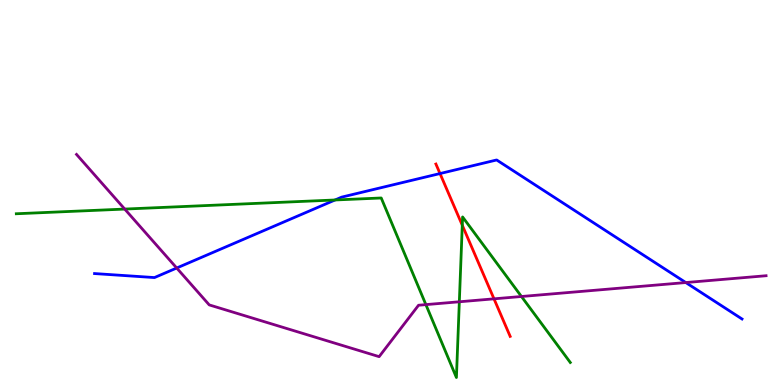[{'lines': ['blue', 'red'], 'intersections': [{'x': 5.68, 'y': 5.49}]}, {'lines': ['green', 'red'], 'intersections': [{'x': 5.96, 'y': 4.15}]}, {'lines': ['purple', 'red'], 'intersections': [{'x': 6.37, 'y': 2.24}]}, {'lines': ['blue', 'green'], 'intersections': [{'x': 4.32, 'y': 4.81}]}, {'lines': ['blue', 'purple'], 'intersections': [{'x': 2.28, 'y': 3.04}, {'x': 8.85, 'y': 2.66}]}, {'lines': ['green', 'purple'], 'intersections': [{'x': 1.61, 'y': 4.57}, {'x': 5.5, 'y': 2.09}, {'x': 5.93, 'y': 2.16}, {'x': 6.73, 'y': 2.3}]}]